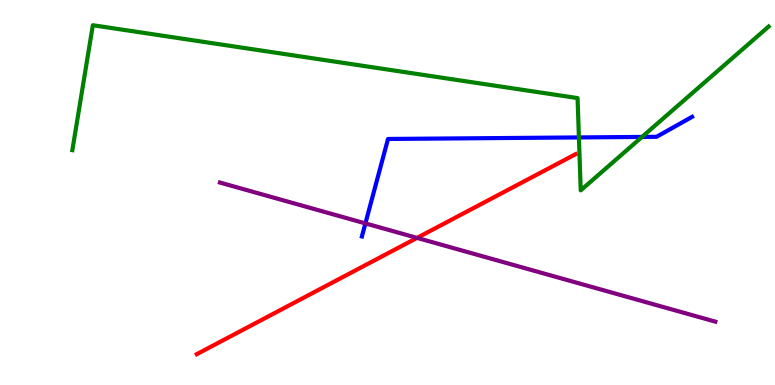[{'lines': ['blue', 'red'], 'intersections': []}, {'lines': ['green', 'red'], 'intersections': []}, {'lines': ['purple', 'red'], 'intersections': [{'x': 5.38, 'y': 3.82}]}, {'lines': ['blue', 'green'], 'intersections': [{'x': 7.47, 'y': 6.43}, {'x': 8.28, 'y': 6.44}]}, {'lines': ['blue', 'purple'], 'intersections': [{'x': 4.71, 'y': 4.2}]}, {'lines': ['green', 'purple'], 'intersections': []}]